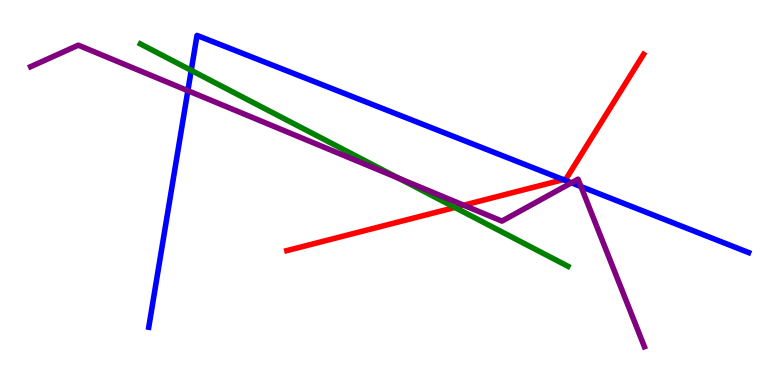[{'lines': ['blue', 'red'], 'intersections': [{'x': 7.27, 'y': 5.33}]}, {'lines': ['green', 'red'], 'intersections': [{'x': 5.87, 'y': 4.61}]}, {'lines': ['purple', 'red'], 'intersections': [{'x': 5.98, 'y': 4.67}]}, {'lines': ['blue', 'green'], 'intersections': [{'x': 2.47, 'y': 8.17}]}, {'lines': ['blue', 'purple'], 'intersections': [{'x': 2.42, 'y': 7.64}, {'x': 7.37, 'y': 5.25}, {'x': 7.5, 'y': 5.15}]}, {'lines': ['green', 'purple'], 'intersections': [{'x': 5.14, 'y': 5.37}]}]